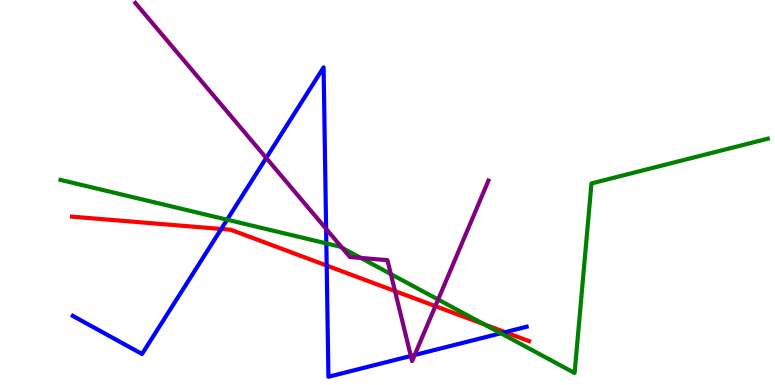[{'lines': ['blue', 'red'], 'intersections': [{'x': 2.85, 'y': 4.05}, {'x': 4.22, 'y': 3.1}, {'x': 6.52, 'y': 1.37}]}, {'lines': ['green', 'red'], 'intersections': [{'x': 6.25, 'y': 1.57}]}, {'lines': ['purple', 'red'], 'intersections': [{'x': 5.1, 'y': 2.44}, {'x': 5.62, 'y': 2.05}]}, {'lines': ['blue', 'green'], 'intersections': [{'x': 2.93, 'y': 4.29}, {'x': 4.21, 'y': 3.68}, {'x': 6.46, 'y': 1.34}]}, {'lines': ['blue', 'purple'], 'intersections': [{'x': 3.44, 'y': 5.9}, {'x': 4.21, 'y': 4.06}, {'x': 5.3, 'y': 0.754}, {'x': 5.35, 'y': 0.779}]}, {'lines': ['green', 'purple'], 'intersections': [{'x': 4.41, 'y': 3.56}, {'x': 4.66, 'y': 3.3}, {'x': 5.04, 'y': 2.88}, {'x': 5.65, 'y': 2.22}]}]